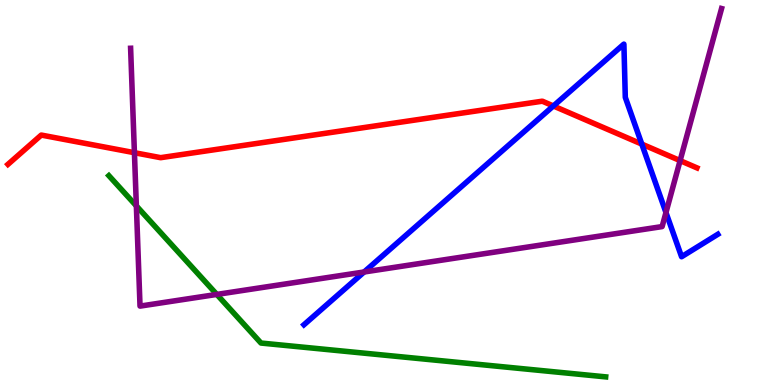[{'lines': ['blue', 'red'], 'intersections': [{'x': 7.14, 'y': 7.25}, {'x': 8.28, 'y': 6.26}]}, {'lines': ['green', 'red'], 'intersections': []}, {'lines': ['purple', 'red'], 'intersections': [{'x': 1.73, 'y': 6.03}, {'x': 8.78, 'y': 5.83}]}, {'lines': ['blue', 'green'], 'intersections': []}, {'lines': ['blue', 'purple'], 'intersections': [{'x': 4.7, 'y': 2.94}, {'x': 8.59, 'y': 4.48}]}, {'lines': ['green', 'purple'], 'intersections': [{'x': 1.76, 'y': 4.65}, {'x': 2.8, 'y': 2.35}]}]